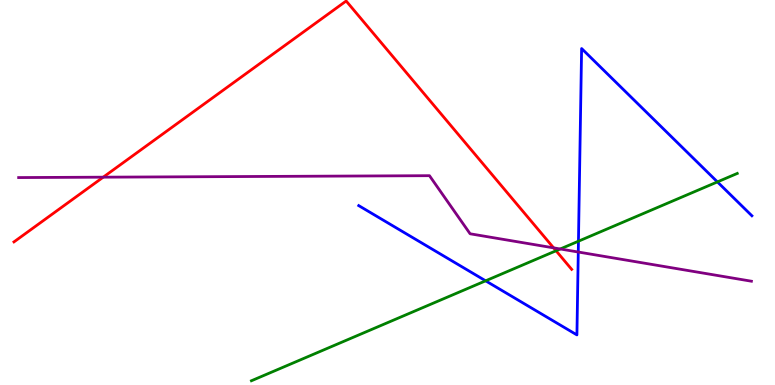[{'lines': ['blue', 'red'], 'intersections': []}, {'lines': ['green', 'red'], 'intersections': [{'x': 7.17, 'y': 3.49}]}, {'lines': ['purple', 'red'], 'intersections': [{'x': 1.33, 'y': 5.4}, {'x': 7.14, 'y': 3.56}]}, {'lines': ['blue', 'green'], 'intersections': [{'x': 6.27, 'y': 2.71}, {'x': 7.46, 'y': 3.73}, {'x': 9.26, 'y': 5.28}]}, {'lines': ['blue', 'purple'], 'intersections': [{'x': 7.46, 'y': 3.45}]}, {'lines': ['green', 'purple'], 'intersections': [{'x': 7.23, 'y': 3.53}]}]